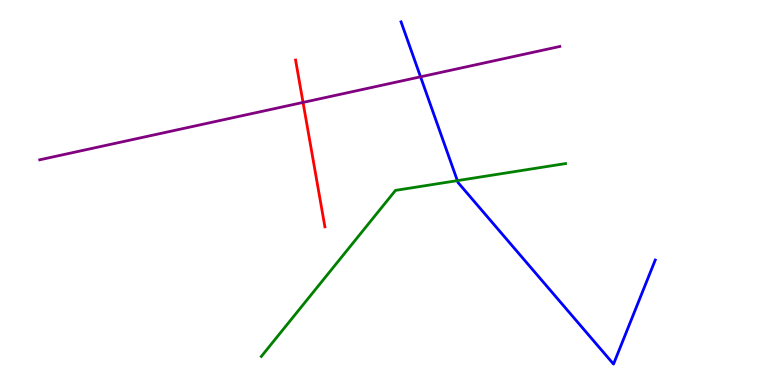[{'lines': ['blue', 'red'], 'intersections': []}, {'lines': ['green', 'red'], 'intersections': []}, {'lines': ['purple', 'red'], 'intersections': [{'x': 3.91, 'y': 7.34}]}, {'lines': ['blue', 'green'], 'intersections': [{'x': 5.9, 'y': 5.31}]}, {'lines': ['blue', 'purple'], 'intersections': [{'x': 5.43, 'y': 8.0}]}, {'lines': ['green', 'purple'], 'intersections': []}]